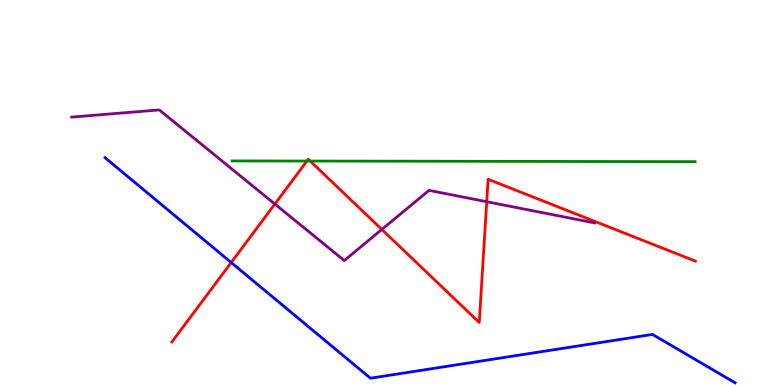[{'lines': ['blue', 'red'], 'intersections': [{'x': 2.98, 'y': 3.18}]}, {'lines': ['green', 'red'], 'intersections': [{'x': 3.96, 'y': 5.82}, {'x': 4.0, 'y': 5.82}]}, {'lines': ['purple', 'red'], 'intersections': [{'x': 3.55, 'y': 4.7}, {'x': 4.93, 'y': 4.04}, {'x': 6.28, 'y': 4.76}]}, {'lines': ['blue', 'green'], 'intersections': []}, {'lines': ['blue', 'purple'], 'intersections': []}, {'lines': ['green', 'purple'], 'intersections': []}]